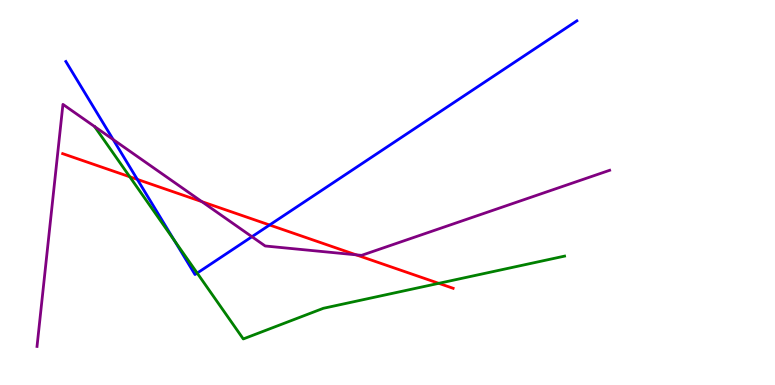[{'lines': ['blue', 'red'], 'intersections': [{'x': 1.77, 'y': 5.34}, {'x': 3.48, 'y': 4.16}]}, {'lines': ['green', 'red'], 'intersections': [{'x': 1.67, 'y': 5.41}, {'x': 5.66, 'y': 2.64}]}, {'lines': ['purple', 'red'], 'intersections': [{'x': 2.6, 'y': 4.76}, {'x': 4.6, 'y': 3.38}]}, {'lines': ['blue', 'green'], 'intersections': [{'x': 2.25, 'y': 3.75}, {'x': 2.54, 'y': 2.91}]}, {'lines': ['blue', 'purple'], 'intersections': [{'x': 1.46, 'y': 6.38}, {'x': 3.25, 'y': 3.85}]}, {'lines': ['green', 'purple'], 'intersections': []}]